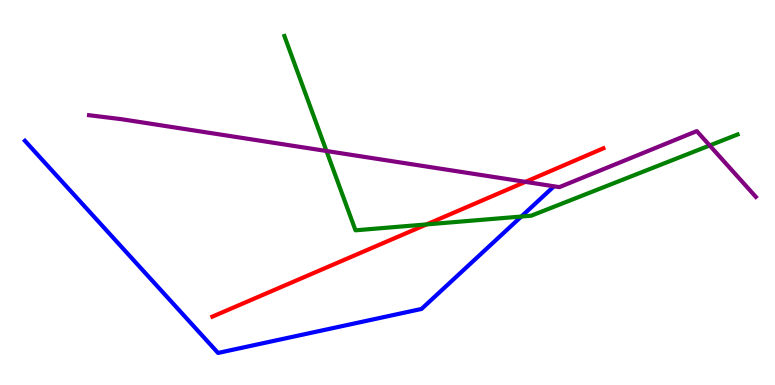[{'lines': ['blue', 'red'], 'intersections': []}, {'lines': ['green', 'red'], 'intersections': [{'x': 5.5, 'y': 4.17}]}, {'lines': ['purple', 'red'], 'intersections': [{'x': 6.78, 'y': 5.28}]}, {'lines': ['blue', 'green'], 'intersections': [{'x': 6.73, 'y': 4.38}]}, {'lines': ['blue', 'purple'], 'intersections': []}, {'lines': ['green', 'purple'], 'intersections': [{'x': 4.21, 'y': 6.08}, {'x': 9.16, 'y': 6.22}]}]